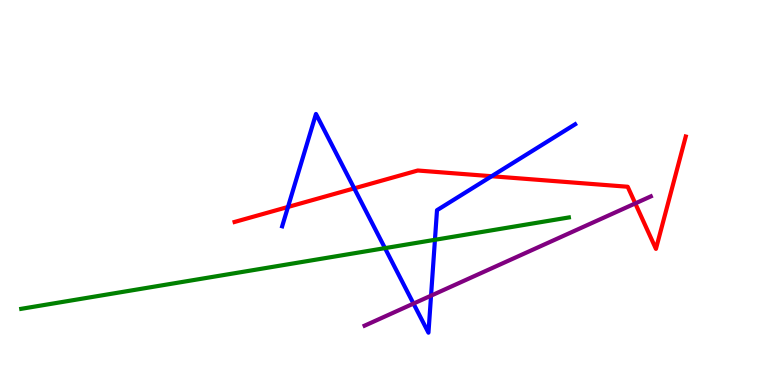[{'lines': ['blue', 'red'], 'intersections': [{'x': 3.72, 'y': 4.62}, {'x': 4.57, 'y': 5.11}, {'x': 6.34, 'y': 5.42}]}, {'lines': ['green', 'red'], 'intersections': []}, {'lines': ['purple', 'red'], 'intersections': [{'x': 8.2, 'y': 4.72}]}, {'lines': ['blue', 'green'], 'intersections': [{'x': 4.97, 'y': 3.55}, {'x': 5.61, 'y': 3.77}]}, {'lines': ['blue', 'purple'], 'intersections': [{'x': 5.34, 'y': 2.11}, {'x': 5.56, 'y': 2.32}]}, {'lines': ['green', 'purple'], 'intersections': []}]